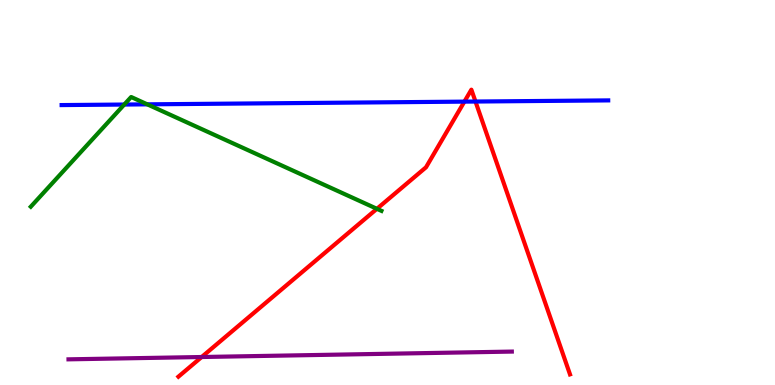[{'lines': ['blue', 'red'], 'intersections': [{'x': 5.99, 'y': 7.36}, {'x': 6.14, 'y': 7.36}]}, {'lines': ['green', 'red'], 'intersections': [{'x': 4.86, 'y': 4.58}]}, {'lines': ['purple', 'red'], 'intersections': [{'x': 2.6, 'y': 0.727}]}, {'lines': ['blue', 'green'], 'intersections': [{'x': 1.6, 'y': 7.28}, {'x': 1.9, 'y': 7.29}]}, {'lines': ['blue', 'purple'], 'intersections': []}, {'lines': ['green', 'purple'], 'intersections': []}]